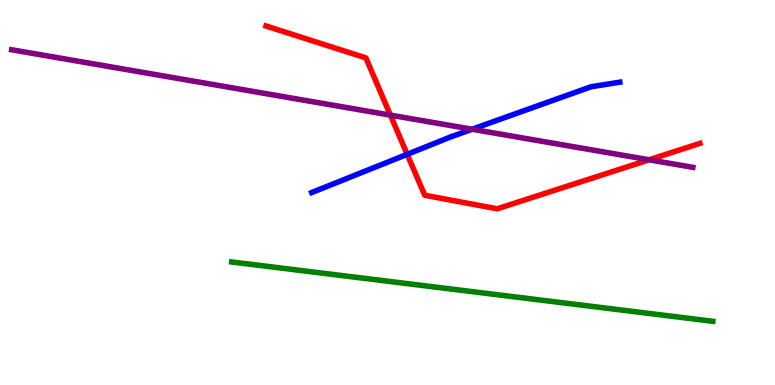[{'lines': ['blue', 'red'], 'intersections': [{'x': 5.25, 'y': 5.99}]}, {'lines': ['green', 'red'], 'intersections': []}, {'lines': ['purple', 'red'], 'intersections': [{'x': 5.04, 'y': 7.01}, {'x': 8.38, 'y': 5.85}]}, {'lines': ['blue', 'green'], 'intersections': []}, {'lines': ['blue', 'purple'], 'intersections': [{'x': 6.09, 'y': 6.64}]}, {'lines': ['green', 'purple'], 'intersections': []}]